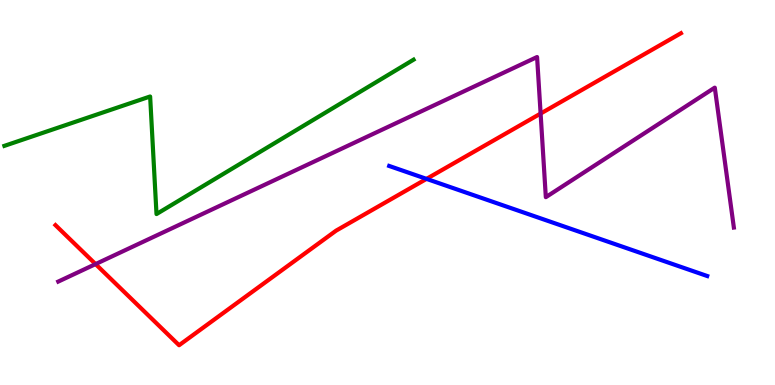[{'lines': ['blue', 'red'], 'intersections': [{'x': 5.5, 'y': 5.35}]}, {'lines': ['green', 'red'], 'intersections': []}, {'lines': ['purple', 'red'], 'intersections': [{'x': 1.23, 'y': 3.14}, {'x': 6.98, 'y': 7.05}]}, {'lines': ['blue', 'green'], 'intersections': []}, {'lines': ['blue', 'purple'], 'intersections': []}, {'lines': ['green', 'purple'], 'intersections': []}]